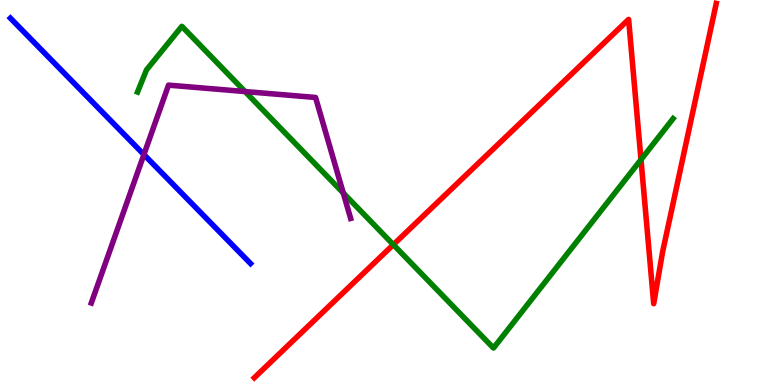[{'lines': ['blue', 'red'], 'intersections': []}, {'lines': ['green', 'red'], 'intersections': [{'x': 5.08, 'y': 3.65}, {'x': 8.27, 'y': 5.85}]}, {'lines': ['purple', 'red'], 'intersections': []}, {'lines': ['blue', 'green'], 'intersections': []}, {'lines': ['blue', 'purple'], 'intersections': [{'x': 1.86, 'y': 5.99}]}, {'lines': ['green', 'purple'], 'intersections': [{'x': 3.16, 'y': 7.62}, {'x': 4.43, 'y': 4.99}]}]